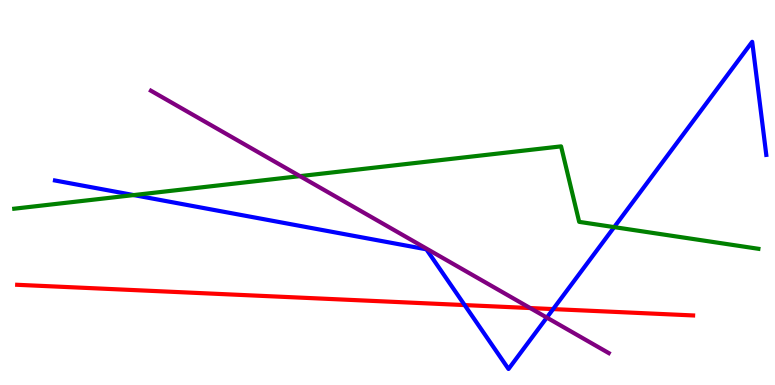[{'lines': ['blue', 'red'], 'intersections': [{'x': 6.0, 'y': 2.08}, {'x': 7.14, 'y': 1.97}]}, {'lines': ['green', 'red'], 'intersections': []}, {'lines': ['purple', 'red'], 'intersections': [{'x': 6.84, 'y': 2.0}]}, {'lines': ['blue', 'green'], 'intersections': [{'x': 1.73, 'y': 4.93}, {'x': 7.92, 'y': 4.1}]}, {'lines': ['blue', 'purple'], 'intersections': [{'x': 7.06, 'y': 1.75}]}, {'lines': ['green', 'purple'], 'intersections': [{'x': 3.87, 'y': 5.43}]}]